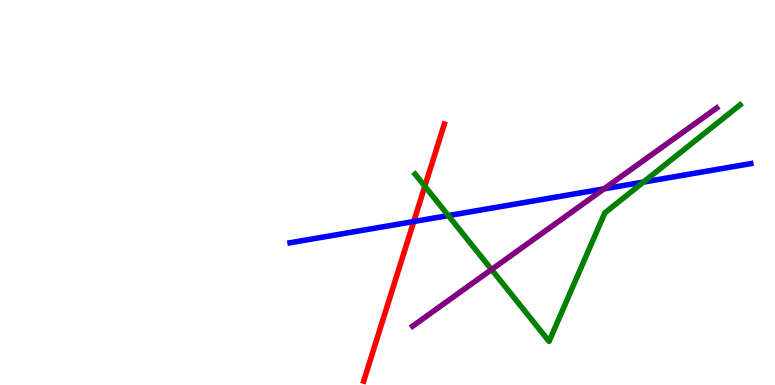[{'lines': ['blue', 'red'], 'intersections': [{'x': 5.34, 'y': 4.25}]}, {'lines': ['green', 'red'], 'intersections': [{'x': 5.48, 'y': 5.16}]}, {'lines': ['purple', 'red'], 'intersections': []}, {'lines': ['blue', 'green'], 'intersections': [{'x': 5.78, 'y': 4.4}, {'x': 8.3, 'y': 5.27}]}, {'lines': ['blue', 'purple'], 'intersections': [{'x': 7.79, 'y': 5.1}]}, {'lines': ['green', 'purple'], 'intersections': [{'x': 6.34, 'y': 3.0}]}]